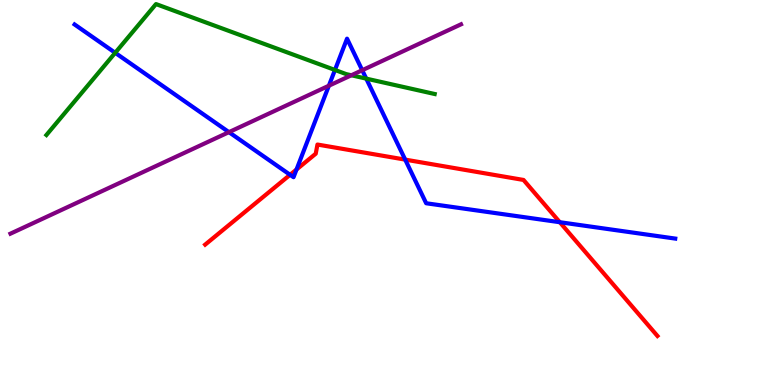[{'lines': ['blue', 'red'], 'intersections': [{'x': 3.74, 'y': 5.46}, {'x': 3.83, 'y': 5.6}, {'x': 5.23, 'y': 5.85}, {'x': 7.22, 'y': 4.23}]}, {'lines': ['green', 'red'], 'intersections': []}, {'lines': ['purple', 'red'], 'intersections': []}, {'lines': ['blue', 'green'], 'intersections': [{'x': 1.49, 'y': 8.63}, {'x': 4.32, 'y': 8.18}, {'x': 4.73, 'y': 7.96}]}, {'lines': ['blue', 'purple'], 'intersections': [{'x': 2.95, 'y': 6.57}, {'x': 4.24, 'y': 7.77}, {'x': 4.67, 'y': 8.18}]}, {'lines': ['green', 'purple'], 'intersections': [{'x': 4.53, 'y': 8.04}]}]